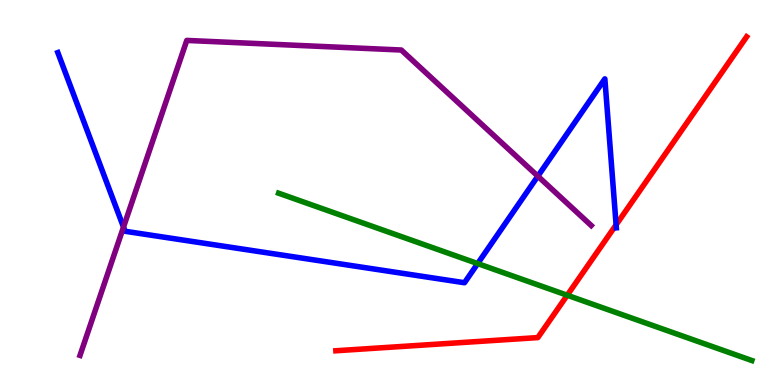[{'lines': ['blue', 'red'], 'intersections': [{'x': 7.95, 'y': 4.16}]}, {'lines': ['green', 'red'], 'intersections': [{'x': 7.32, 'y': 2.33}]}, {'lines': ['purple', 'red'], 'intersections': []}, {'lines': ['blue', 'green'], 'intersections': [{'x': 6.16, 'y': 3.15}]}, {'lines': ['blue', 'purple'], 'intersections': [{'x': 1.59, 'y': 4.1}, {'x': 6.94, 'y': 5.42}]}, {'lines': ['green', 'purple'], 'intersections': []}]